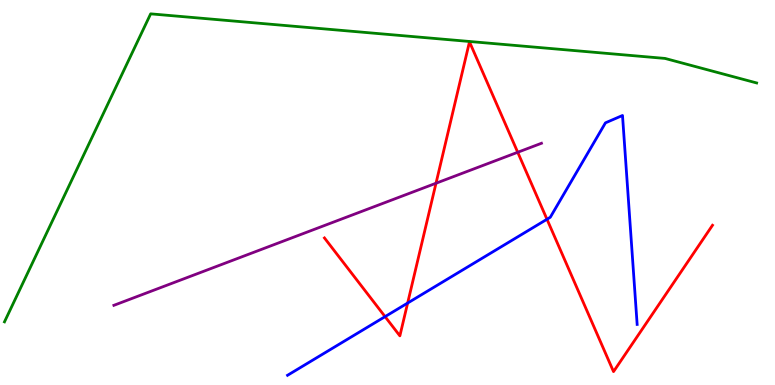[{'lines': ['blue', 'red'], 'intersections': [{'x': 4.97, 'y': 1.78}, {'x': 5.26, 'y': 2.13}, {'x': 7.06, 'y': 4.3}]}, {'lines': ['green', 'red'], 'intersections': []}, {'lines': ['purple', 'red'], 'intersections': [{'x': 5.63, 'y': 5.24}, {'x': 6.68, 'y': 6.04}]}, {'lines': ['blue', 'green'], 'intersections': []}, {'lines': ['blue', 'purple'], 'intersections': []}, {'lines': ['green', 'purple'], 'intersections': []}]